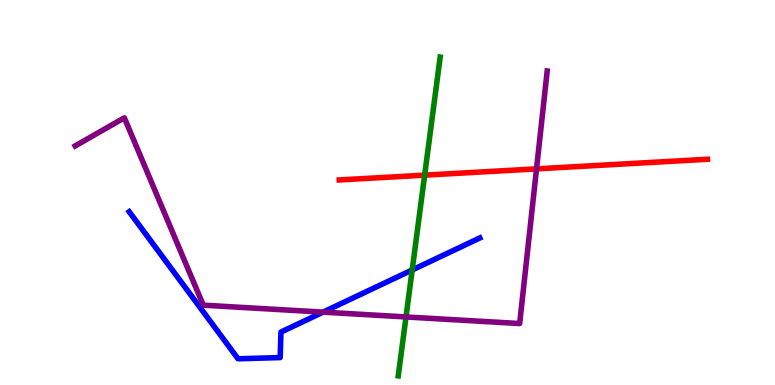[{'lines': ['blue', 'red'], 'intersections': []}, {'lines': ['green', 'red'], 'intersections': [{'x': 5.48, 'y': 5.45}]}, {'lines': ['purple', 'red'], 'intersections': [{'x': 6.92, 'y': 5.61}]}, {'lines': ['blue', 'green'], 'intersections': [{'x': 5.32, 'y': 2.99}]}, {'lines': ['blue', 'purple'], 'intersections': [{'x': 4.17, 'y': 1.89}]}, {'lines': ['green', 'purple'], 'intersections': [{'x': 5.24, 'y': 1.77}]}]